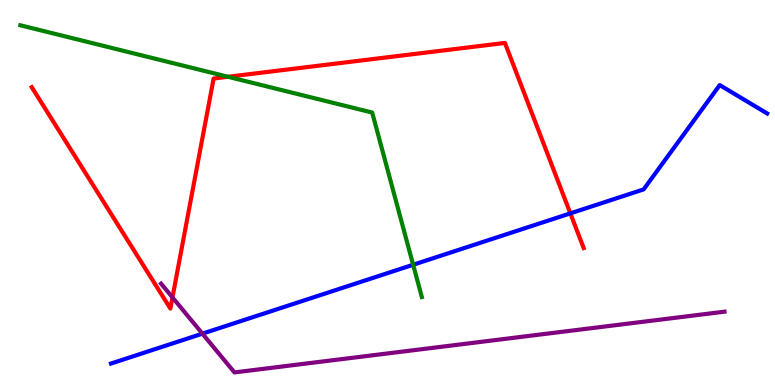[{'lines': ['blue', 'red'], 'intersections': [{'x': 7.36, 'y': 4.46}]}, {'lines': ['green', 'red'], 'intersections': [{'x': 2.94, 'y': 8.01}]}, {'lines': ['purple', 'red'], 'intersections': [{'x': 2.23, 'y': 2.27}]}, {'lines': ['blue', 'green'], 'intersections': [{'x': 5.33, 'y': 3.12}]}, {'lines': ['blue', 'purple'], 'intersections': [{'x': 2.61, 'y': 1.33}]}, {'lines': ['green', 'purple'], 'intersections': []}]